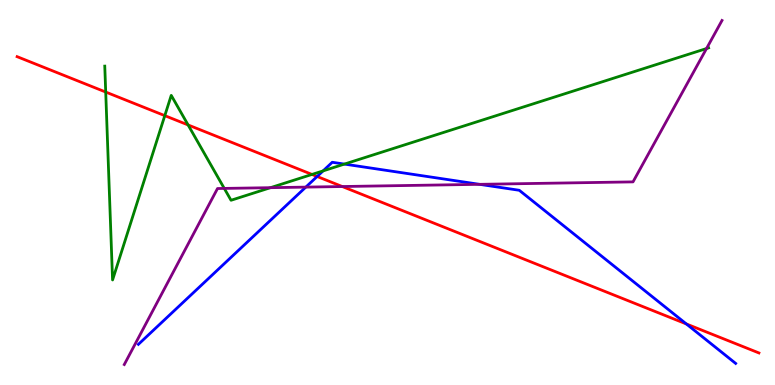[{'lines': ['blue', 'red'], 'intersections': [{'x': 4.09, 'y': 5.42}, {'x': 8.86, 'y': 1.59}]}, {'lines': ['green', 'red'], 'intersections': [{'x': 1.36, 'y': 7.61}, {'x': 2.13, 'y': 7.0}, {'x': 2.43, 'y': 6.75}, {'x': 4.03, 'y': 5.47}]}, {'lines': ['purple', 'red'], 'intersections': [{'x': 4.42, 'y': 5.16}]}, {'lines': ['blue', 'green'], 'intersections': [{'x': 4.17, 'y': 5.56}, {'x': 4.44, 'y': 5.74}]}, {'lines': ['blue', 'purple'], 'intersections': [{'x': 3.95, 'y': 5.14}, {'x': 6.19, 'y': 5.21}]}, {'lines': ['green', 'purple'], 'intersections': [{'x': 2.89, 'y': 5.11}, {'x': 3.49, 'y': 5.13}, {'x': 9.12, 'y': 8.74}]}]